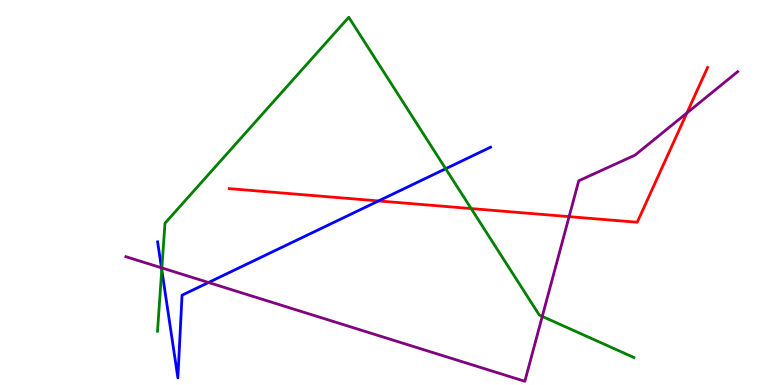[{'lines': ['blue', 'red'], 'intersections': [{'x': 4.88, 'y': 4.78}]}, {'lines': ['green', 'red'], 'intersections': [{'x': 6.08, 'y': 4.58}]}, {'lines': ['purple', 'red'], 'intersections': [{'x': 7.34, 'y': 4.37}, {'x': 8.86, 'y': 7.07}]}, {'lines': ['blue', 'green'], 'intersections': [{'x': 2.09, 'y': 2.99}, {'x': 5.75, 'y': 5.62}]}, {'lines': ['blue', 'purple'], 'intersections': [{'x': 2.08, 'y': 3.04}, {'x': 2.69, 'y': 2.66}]}, {'lines': ['green', 'purple'], 'intersections': [{'x': 2.09, 'y': 3.04}, {'x': 7.0, 'y': 1.78}]}]